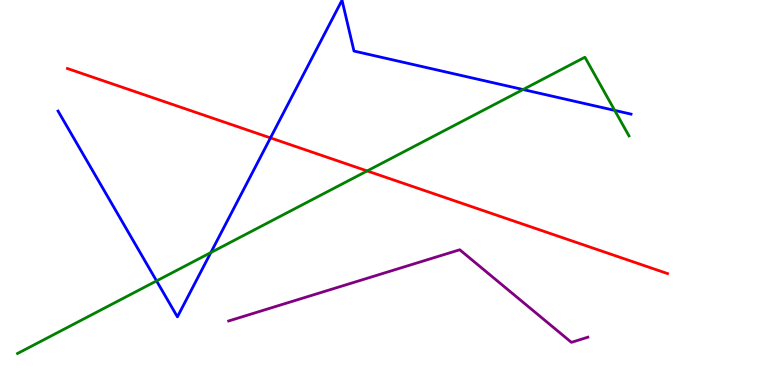[{'lines': ['blue', 'red'], 'intersections': [{'x': 3.49, 'y': 6.42}]}, {'lines': ['green', 'red'], 'intersections': [{'x': 4.74, 'y': 5.56}]}, {'lines': ['purple', 'red'], 'intersections': []}, {'lines': ['blue', 'green'], 'intersections': [{'x': 2.02, 'y': 2.7}, {'x': 2.72, 'y': 3.44}, {'x': 6.75, 'y': 7.67}, {'x': 7.93, 'y': 7.13}]}, {'lines': ['blue', 'purple'], 'intersections': []}, {'lines': ['green', 'purple'], 'intersections': []}]